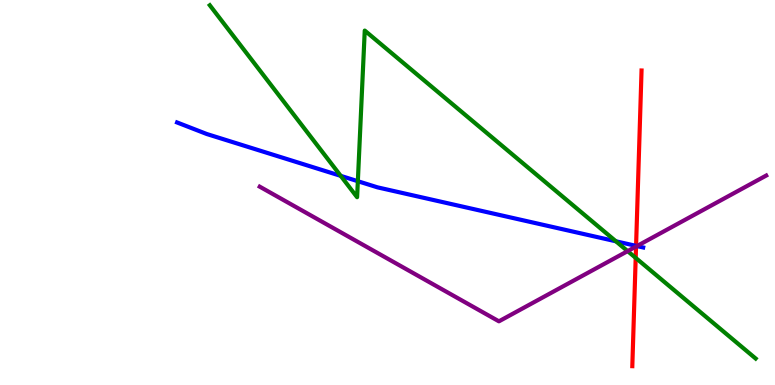[{'lines': ['blue', 'red'], 'intersections': [{'x': 8.21, 'y': 3.61}]}, {'lines': ['green', 'red'], 'intersections': [{'x': 8.2, 'y': 3.3}]}, {'lines': ['purple', 'red'], 'intersections': [{'x': 8.21, 'y': 3.6}]}, {'lines': ['blue', 'green'], 'intersections': [{'x': 4.4, 'y': 5.43}, {'x': 4.62, 'y': 5.29}, {'x': 7.95, 'y': 3.73}]}, {'lines': ['blue', 'purple'], 'intersections': [{'x': 8.22, 'y': 3.61}]}, {'lines': ['green', 'purple'], 'intersections': [{'x': 8.1, 'y': 3.48}]}]